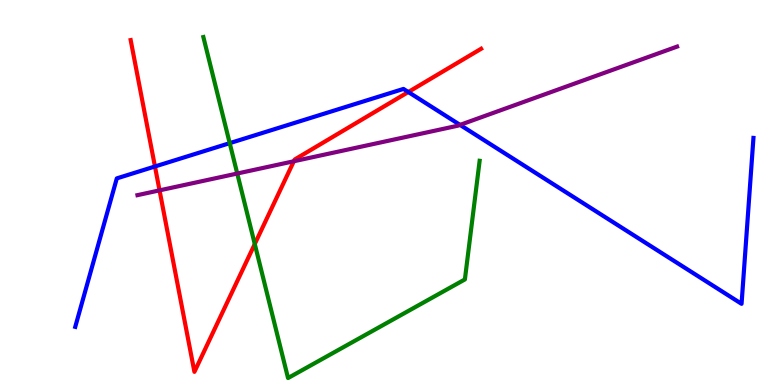[{'lines': ['blue', 'red'], 'intersections': [{'x': 2.0, 'y': 5.68}, {'x': 5.27, 'y': 7.61}]}, {'lines': ['green', 'red'], 'intersections': [{'x': 3.29, 'y': 3.66}]}, {'lines': ['purple', 'red'], 'intersections': [{'x': 2.06, 'y': 5.06}, {'x': 3.79, 'y': 5.81}]}, {'lines': ['blue', 'green'], 'intersections': [{'x': 2.96, 'y': 6.28}]}, {'lines': ['blue', 'purple'], 'intersections': [{'x': 5.94, 'y': 6.76}]}, {'lines': ['green', 'purple'], 'intersections': [{'x': 3.06, 'y': 5.49}]}]